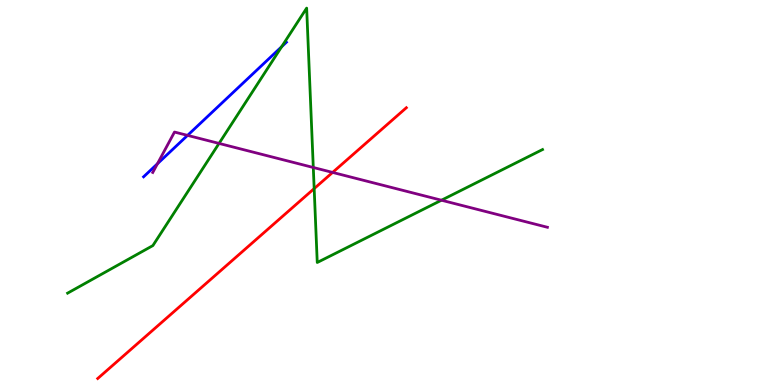[{'lines': ['blue', 'red'], 'intersections': []}, {'lines': ['green', 'red'], 'intersections': [{'x': 4.05, 'y': 5.1}]}, {'lines': ['purple', 'red'], 'intersections': [{'x': 4.29, 'y': 5.52}]}, {'lines': ['blue', 'green'], 'intersections': [{'x': 3.63, 'y': 8.79}]}, {'lines': ['blue', 'purple'], 'intersections': [{'x': 2.03, 'y': 5.75}, {'x': 2.42, 'y': 6.48}]}, {'lines': ['green', 'purple'], 'intersections': [{'x': 2.83, 'y': 6.27}, {'x': 4.04, 'y': 5.65}, {'x': 5.7, 'y': 4.8}]}]